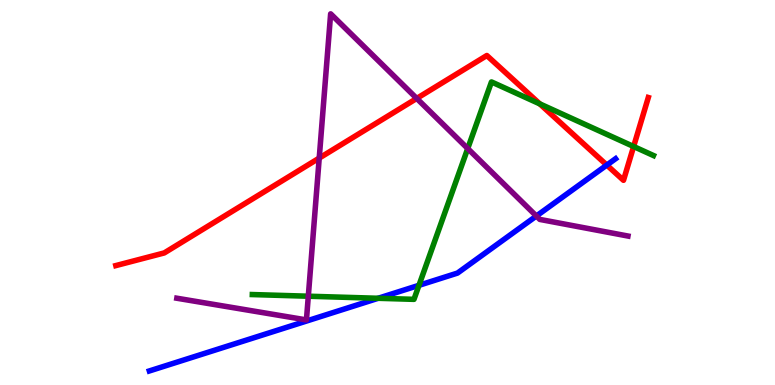[{'lines': ['blue', 'red'], 'intersections': [{'x': 7.83, 'y': 5.71}]}, {'lines': ['green', 'red'], 'intersections': [{'x': 6.97, 'y': 7.3}, {'x': 8.18, 'y': 6.19}]}, {'lines': ['purple', 'red'], 'intersections': [{'x': 4.12, 'y': 5.89}, {'x': 5.38, 'y': 7.44}]}, {'lines': ['blue', 'green'], 'intersections': [{'x': 4.88, 'y': 2.25}, {'x': 5.41, 'y': 2.59}]}, {'lines': ['blue', 'purple'], 'intersections': [{'x': 6.92, 'y': 4.39}]}, {'lines': ['green', 'purple'], 'intersections': [{'x': 3.98, 'y': 2.31}, {'x': 6.04, 'y': 6.14}]}]